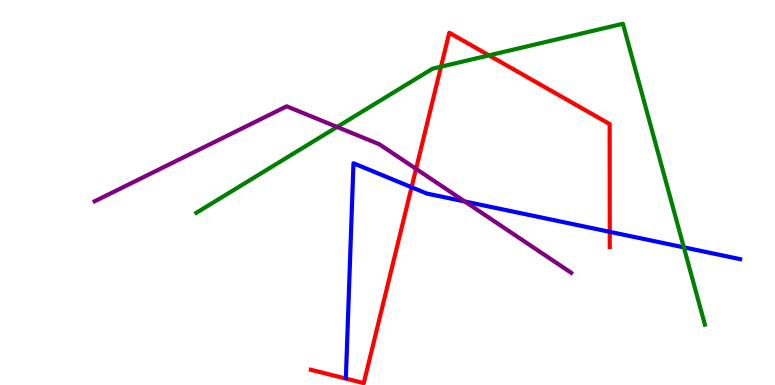[{'lines': ['blue', 'red'], 'intersections': [{'x': 5.31, 'y': 5.14}, {'x': 7.87, 'y': 3.98}]}, {'lines': ['green', 'red'], 'intersections': [{'x': 5.69, 'y': 8.27}, {'x': 6.31, 'y': 8.56}]}, {'lines': ['purple', 'red'], 'intersections': [{'x': 5.37, 'y': 5.61}]}, {'lines': ['blue', 'green'], 'intersections': [{'x': 8.82, 'y': 3.58}]}, {'lines': ['blue', 'purple'], 'intersections': [{'x': 6.0, 'y': 4.77}]}, {'lines': ['green', 'purple'], 'intersections': [{'x': 4.35, 'y': 6.7}]}]